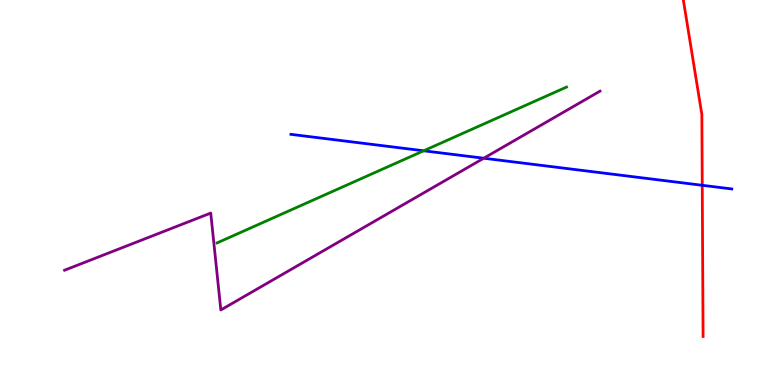[{'lines': ['blue', 'red'], 'intersections': [{'x': 9.06, 'y': 5.19}]}, {'lines': ['green', 'red'], 'intersections': []}, {'lines': ['purple', 'red'], 'intersections': []}, {'lines': ['blue', 'green'], 'intersections': [{'x': 5.47, 'y': 6.08}]}, {'lines': ['blue', 'purple'], 'intersections': [{'x': 6.24, 'y': 5.89}]}, {'lines': ['green', 'purple'], 'intersections': []}]